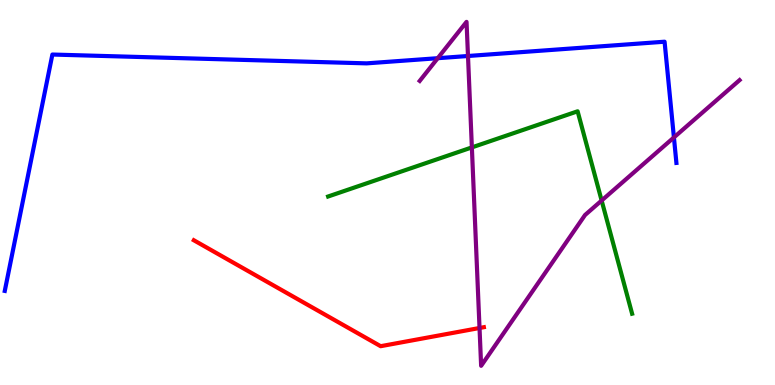[{'lines': ['blue', 'red'], 'intersections': []}, {'lines': ['green', 'red'], 'intersections': []}, {'lines': ['purple', 'red'], 'intersections': [{'x': 6.19, 'y': 1.48}]}, {'lines': ['blue', 'green'], 'intersections': []}, {'lines': ['blue', 'purple'], 'intersections': [{'x': 5.65, 'y': 8.49}, {'x': 6.04, 'y': 8.55}, {'x': 8.7, 'y': 6.43}]}, {'lines': ['green', 'purple'], 'intersections': [{'x': 6.09, 'y': 6.17}, {'x': 7.76, 'y': 4.79}]}]